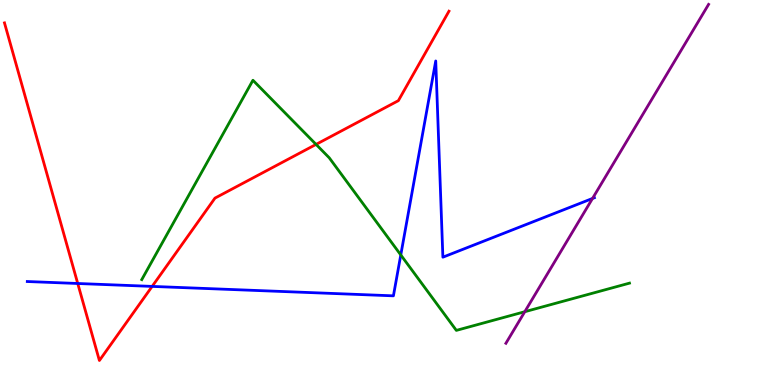[{'lines': ['blue', 'red'], 'intersections': [{'x': 1.0, 'y': 2.64}, {'x': 1.96, 'y': 2.56}]}, {'lines': ['green', 'red'], 'intersections': [{'x': 4.08, 'y': 6.25}]}, {'lines': ['purple', 'red'], 'intersections': []}, {'lines': ['blue', 'green'], 'intersections': [{'x': 5.17, 'y': 3.38}]}, {'lines': ['blue', 'purple'], 'intersections': [{'x': 7.65, 'y': 4.85}]}, {'lines': ['green', 'purple'], 'intersections': [{'x': 6.77, 'y': 1.9}]}]